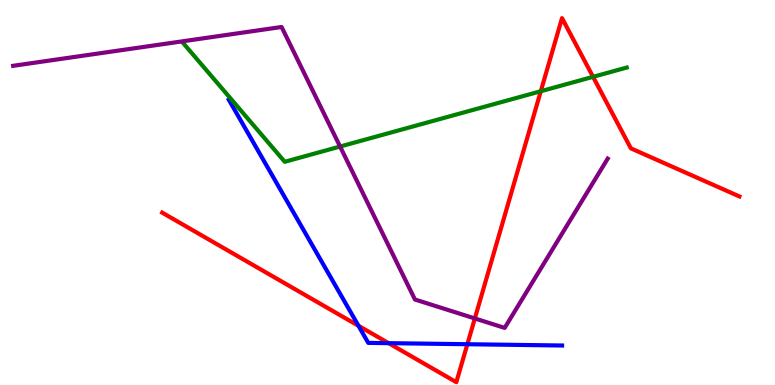[{'lines': ['blue', 'red'], 'intersections': [{'x': 4.63, 'y': 1.54}, {'x': 5.01, 'y': 1.09}, {'x': 6.03, 'y': 1.06}]}, {'lines': ['green', 'red'], 'intersections': [{'x': 6.98, 'y': 7.63}, {'x': 7.65, 'y': 8.0}]}, {'lines': ['purple', 'red'], 'intersections': [{'x': 6.13, 'y': 1.73}]}, {'lines': ['blue', 'green'], 'intersections': []}, {'lines': ['blue', 'purple'], 'intersections': []}, {'lines': ['green', 'purple'], 'intersections': [{'x': 4.39, 'y': 6.19}]}]